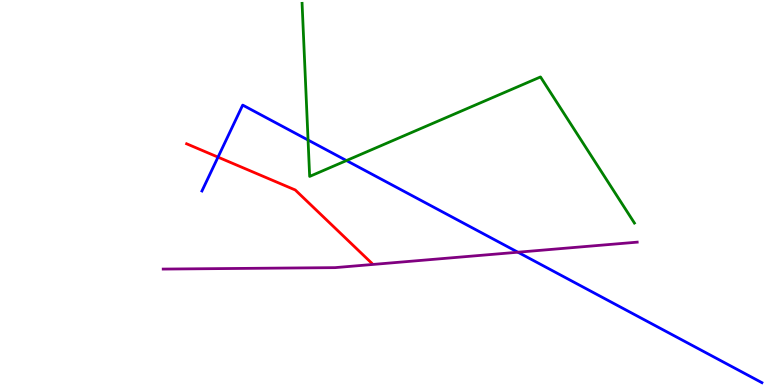[{'lines': ['blue', 'red'], 'intersections': [{'x': 2.81, 'y': 5.92}]}, {'lines': ['green', 'red'], 'intersections': []}, {'lines': ['purple', 'red'], 'intersections': []}, {'lines': ['blue', 'green'], 'intersections': [{'x': 3.97, 'y': 6.36}, {'x': 4.47, 'y': 5.83}]}, {'lines': ['blue', 'purple'], 'intersections': [{'x': 6.68, 'y': 3.45}]}, {'lines': ['green', 'purple'], 'intersections': []}]